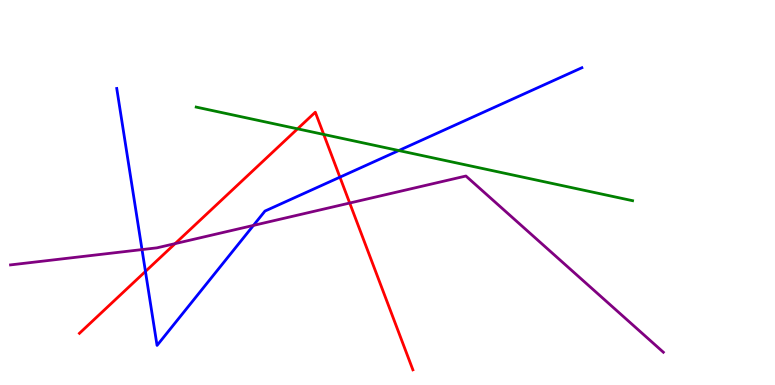[{'lines': ['blue', 'red'], 'intersections': [{'x': 1.88, 'y': 2.95}, {'x': 4.39, 'y': 5.4}]}, {'lines': ['green', 'red'], 'intersections': [{'x': 3.84, 'y': 6.65}, {'x': 4.18, 'y': 6.51}]}, {'lines': ['purple', 'red'], 'intersections': [{'x': 2.26, 'y': 3.67}, {'x': 4.51, 'y': 4.73}]}, {'lines': ['blue', 'green'], 'intersections': [{'x': 5.15, 'y': 6.09}]}, {'lines': ['blue', 'purple'], 'intersections': [{'x': 1.83, 'y': 3.52}, {'x': 3.27, 'y': 4.15}]}, {'lines': ['green', 'purple'], 'intersections': []}]